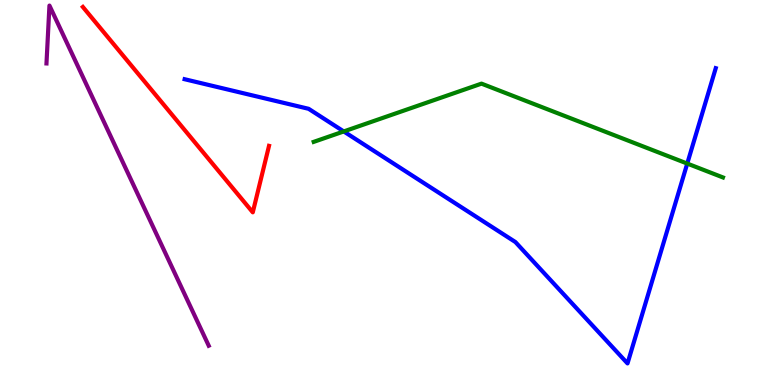[{'lines': ['blue', 'red'], 'intersections': []}, {'lines': ['green', 'red'], 'intersections': []}, {'lines': ['purple', 'red'], 'intersections': []}, {'lines': ['blue', 'green'], 'intersections': [{'x': 4.44, 'y': 6.59}, {'x': 8.87, 'y': 5.75}]}, {'lines': ['blue', 'purple'], 'intersections': []}, {'lines': ['green', 'purple'], 'intersections': []}]